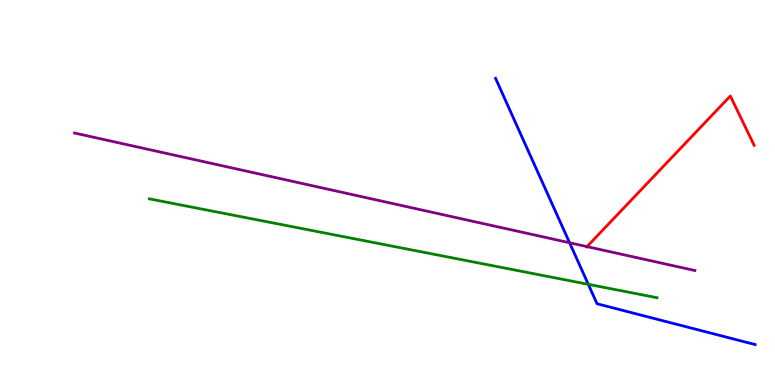[{'lines': ['blue', 'red'], 'intersections': []}, {'lines': ['green', 'red'], 'intersections': []}, {'lines': ['purple', 'red'], 'intersections': [{'x': 7.57, 'y': 3.59}]}, {'lines': ['blue', 'green'], 'intersections': [{'x': 7.59, 'y': 2.61}]}, {'lines': ['blue', 'purple'], 'intersections': [{'x': 7.35, 'y': 3.69}]}, {'lines': ['green', 'purple'], 'intersections': []}]